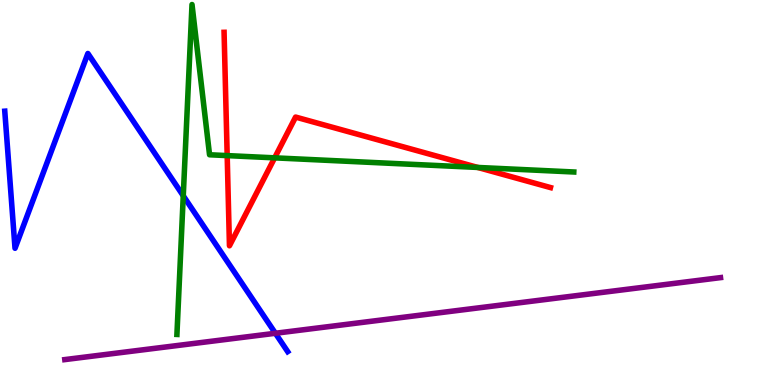[{'lines': ['blue', 'red'], 'intersections': []}, {'lines': ['green', 'red'], 'intersections': [{'x': 2.93, 'y': 5.96}, {'x': 3.54, 'y': 5.9}, {'x': 6.16, 'y': 5.65}]}, {'lines': ['purple', 'red'], 'intersections': []}, {'lines': ['blue', 'green'], 'intersections': [{'x': 2.36, 'y': 4.91}]}, {'lines': ['blue', 'purple'], 'intersections': [{'x': 3.55, 'y': 1.34}]}, {'lines': ['green', 'purple'], 'intersections': []}]